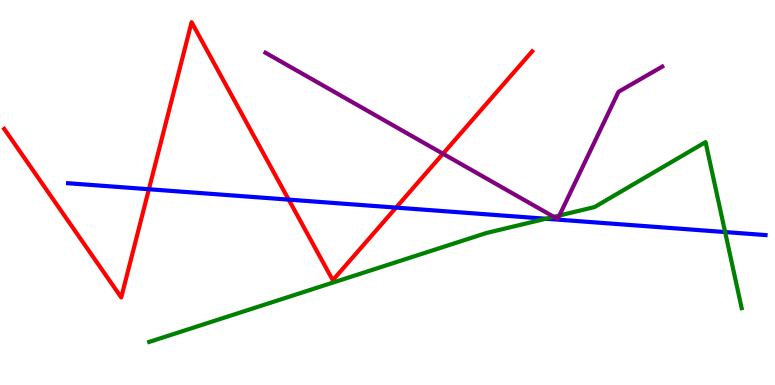[{'lines': ['blue', 'red'], 'intersections': [{'x': 1.92, 'y': 5.08}, {'x': 3.73, 'y': 4.81}, {'x': 5.11, 'y': 4.61}]}, {'lines': ['green', 'red'], 'intersections': []}, {'lines': ['purple', 'red'], 'intersections': [{'x': 5.72, 'y': 6.01}]}, {'lines': ['blue', 'green'], 'intersections': [{'x': 7.04, 'y': 4.32}, {'x': 9.36, 'y': 3.97}]}, {'lines': ['blue', 'purple'], 'intersections': []}, {'lines': ['green', 'purple'], 'intersections': [{'x': 7.15, 'y': 4.37}, {'x': 7.22, 'y': 4.4}]}]